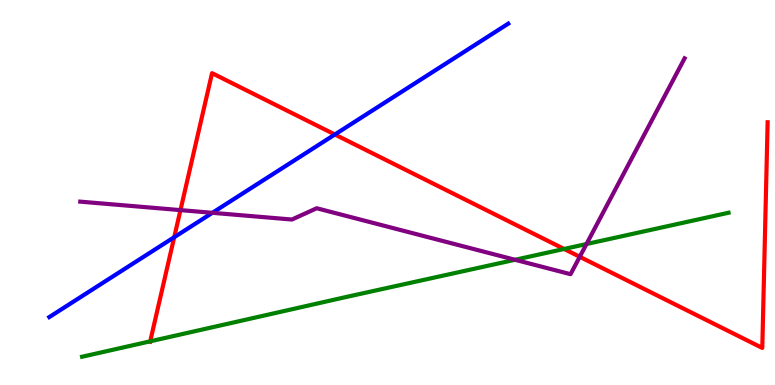[{'lines': ['blue', 'red'], 'intersections': [{'x': 2.25, 'y': 3.84}, {'x': 4.32, 'y': 6.51}]}, {'lines': ['green', 'red'], 'intersections': [{'x': 1.94, 'y': 1.13}, {'x': 7.28, 'y': 3.53}]}, {'lines': ['purple', 'red'], 'intersections': [{'x': 2.33, 'y': 4.54}, {'x': 7.48, 'y': 3.33}]}, {'lines': ['blue', 'green'], 'intersections': []}, {'lines': ['blue', 'purple'], 'intersections': [{'x': 2.74, 'y': 4.47}]}, {'lines': ['green', 'purple'], 'intersections': [{'x': 6.65, 'y': 3.25}, {'x': 7.57, 'y': 3.66}]}]